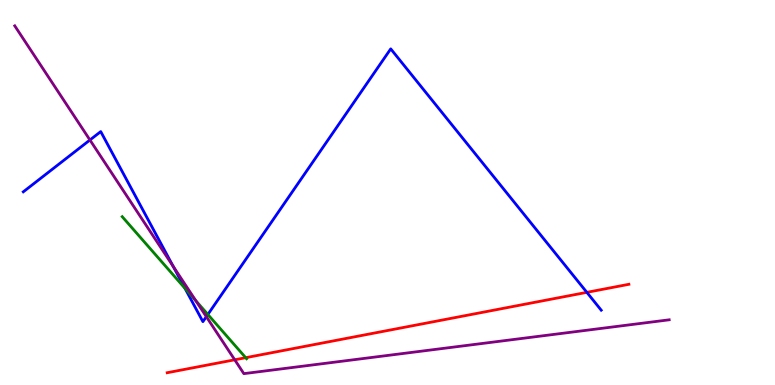[{'lines': ['blue', 'red'], 'intersections': [{'x': 7.57, 'y': 2.41}]}, {'lines': ['green', 'red'], 'intersections': [{'x': 3.17, 'y': 0.709}]}, {'lines': ['purple', 'red'], 'intersections': [{'x': 3.03, 'y': 0.655}]}, {'lines': ['blue', 'green'], 'intersections': [{'x': 2.39, 'y': 2.51}, {'x': 2.68, 'y': 1.83}]}, {'lines': ['blue', 'purple'], 'intersections': [{'x': 1.16, 'y': 6.36}, {'x': 2.23, 'y': 3.08}, {'x': 2.66, 'y': 1.77}]}, {'lines': ['green', 'purple'], 'intersections': [{'x': 2.53, 'y': 2.19}]}]